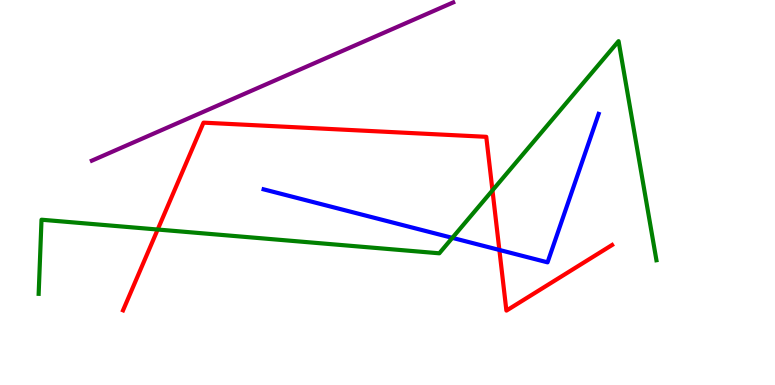[{'lines': ['blue', 'red'], 'intersections': [{'x': 6.44, 'y': 3.51}]}, {'lines': ['green', 'red'], 'intersections': [{'x': 2.03, 'y': 4.04}, {'x': 6.35, 'y': 5.06}]}, {'lines': ['purple', 'red'], 'intersections': []}, {'lines': ['blue', 'green'], 'intersections': [{'x': 5.84, 'y': 3.82}]}, {'lines': ['blue', 'purple'], 'intersections': []}, {'lines': ['green', 'purple'], 'intersections': []}]